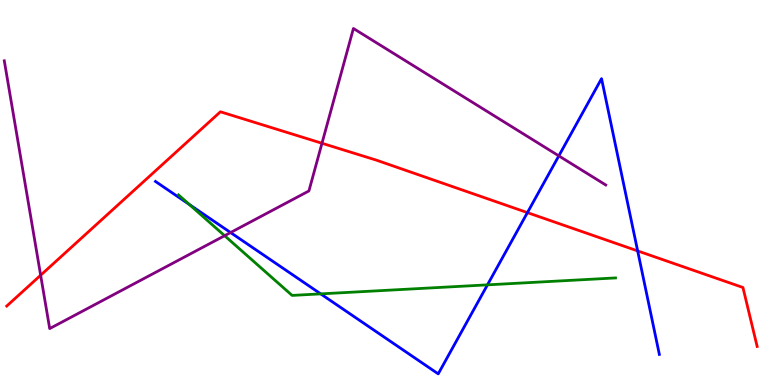[{'lines': ['blue', 'red'], 'intersections': [{'x': 6.81, 'y': 4.48}, {'x': 8.23, 'y': 3.48}]}, {'lines': ['green', 'red'], 'intersections': []}, {'lines': ['purple', 'red'], 'intersections': [{'x': 0.524, 'y': 2.85}, {'x': 4.15, 'y': 6.28}]}, {'lines': ['blue', 'green'], 'intersections': [{'x': 2.44, 'y': 4.69}, {'x': 4.14, 'y': 2.37}, {'x': 6.29, 'y': 2.6}]}, {'lines': ['blue', 'purple'], 'intersections': [{'x': 2.98, 'y': 3.96}, {'x': 7.21, 'y': 5.95}]}, {'lines': ['green', 'purple'], 'intersections': [{'x': 2.9, 'y': 3.88}]}]